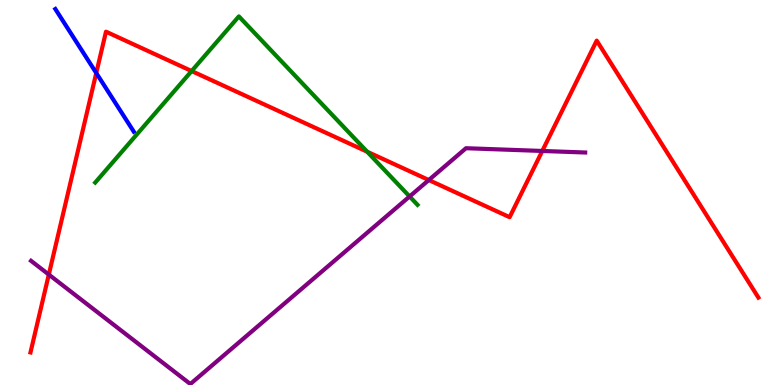[{'lines': ['blue', 'red'], 'intersections': [{'x': 1.24, 'y': 8.1}]}, {'lines': ['green', 'red'], 'intersections': [{'x': 2.47, 'y': 8.15}, {'x': 4.74, 'y': 6.06}]}, {'lines': ['purple', 'red'], 'intersections': [{'x': 0.63, 'y': 2.87}, {'x': 5.53, 'y': 5.32}, {'x': 7.0, 'y': 6.08}]}, {'lines': ['blue', 'green'], 'intersections': []}, {'lines': ['blue', 'purple'], 'intersections': []}, {'lines': ['green', 'purple'], 'intersections': [{'x': 5.28, 'y': 4.9}]}]